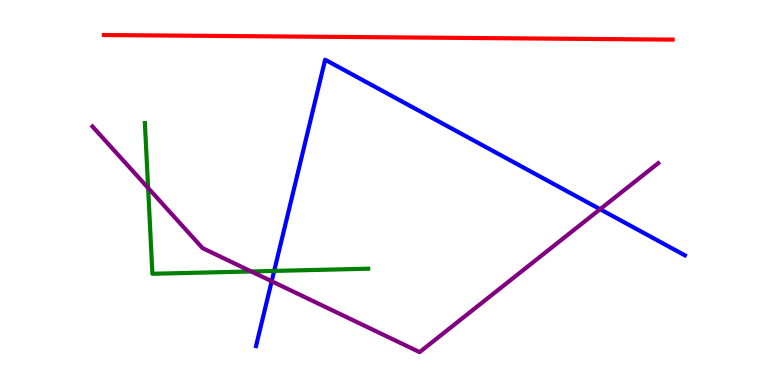[{'lines': ['blue', 'red'], 'intersections': []}, {'lines': ['green', 'red'], 'intersections': []}, {'lines': ['purple', 'red'], 'intersections': []}, {'lines': ['blue', 'green'], 'intersections': [{'x': 3.54, 'y': 2.96}]}, {'lines': ['blue', 'purple'], 'intersections': [{'x': 3.51, 'y': 2.69}, {'x': 7.74, 'y': 4.57}]}, {'lines': ['green', 'purple'], 'intersections': [{'x': 1.91, 'y': 5.12}, {'x': 3.24, 'y': 2.95}]}]